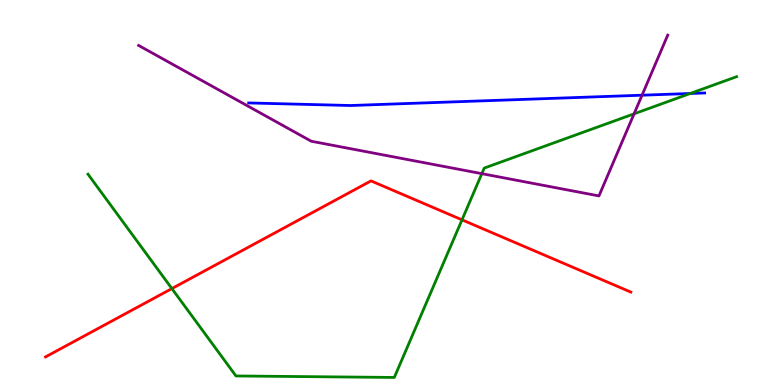[{'lines': ['blue', 'red'], 'intersections': []}, {'lines': ['green', 'red'], 'intersections': [{'x': 2.22, 'y': 2.5}, {'x': 5.96, 'y': 4.29}]}, {'lines': ['purple', 'red'], 'intersections': []}, {'lines': ['blue', 'green'], 'intersections': [{'x': 8.91, 'y': 7.57}]}, {'lines': ['blue', 'purple'], 'intersections': [{'x': 8.28, 'y': 7.53}]}, {'lines': ['green', 'purple'], 'intersections': [{'x': 6.22, 'y': 5.49}, {'x': 8.18, 'y': 7.04}]}]